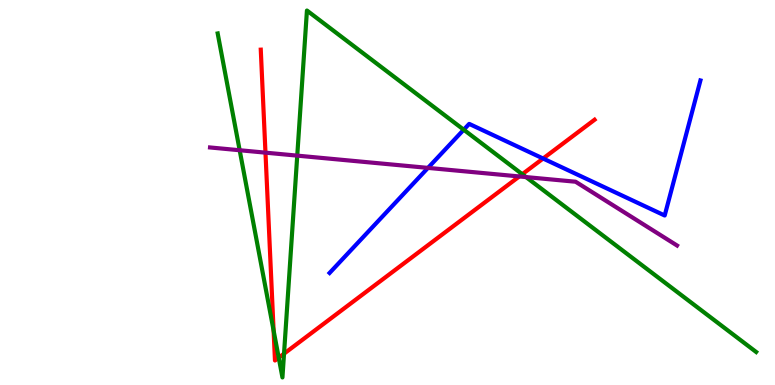[{'lines': ['blue', 'red'], 'intersections': [{'x': 7.01, 'y': 5.88}]}, {'lines': ['green', 'red'], 'intersections': [{'x': 3.53, 'y': 1.42}, {'x': 3.6, 'y': 0.71}, {'x': 3.66, 'y': 0.814}, {'x': 6.74, 'y': 5.48}]}, {'lines': ['purple', 'red'], 'intersections': [{'x': 3.43, 'y': 6.03}, {'x': 6.7, 'y': 5.42}]}, {'lines': ['blue', 'green'], 'intersections': [{'x': 5.98, 'y': 6.63}]}, {'lines': ['blue', 'purple'], 'intersections': [{'x': 5.52, 'y': 5.64}]}, {'lines': ['green', 'purple'], 'intersections': [{'x': 3.09, 'y': 6.1}, {'x': 3.84, 'y': 5.96}, {'x': 6.79, 'y': 5.4}]}]